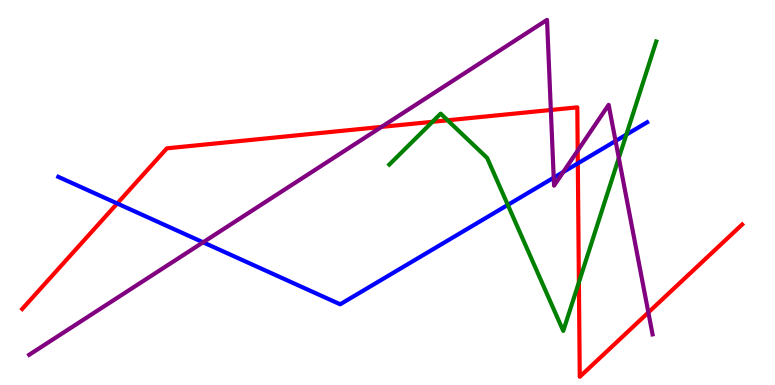[{'lines': ['blue', 'red'], 'intersections': [{'x': 1.51, 'y': 4.71}, {'x': 7.46, 'y': 5.76}]}, {'lines': ['green', 'red'], 'intersections': [{'x': 5.58, 'y': 6.84}, {'x': 5.78, 'y': 6.88}, {'x': 7.47, 'y': 2.67}]}, {'lines': ['purple', 'red'], 'intersections': [{'x': 4.92, 'y': 6.7}, {'x': 7.11, 'y': 7.14}, {'x': 7.45, 'y': 6.09}, {'x': 8.37, 'y': 1.88}]}, {'lines': ['blue', 'green'], 'intersections': [{'x': 6.55, 'y': 4.68}, {'x': 8.08, 'y': 6.5}]}, {'lines': ['blue', 'purple'], 'intersections': [{'x': 2.62, 'y': 3.71}, {'x': 7.14, 'y': 5.38}, {'x': 7.27, 'y': 5.53}, {'x': 7.94, 'y': 6.34}]}, {'lines': ['green', 'purple'], 'intersections': [{'x': 7.98, 'y': 5.9}]}]